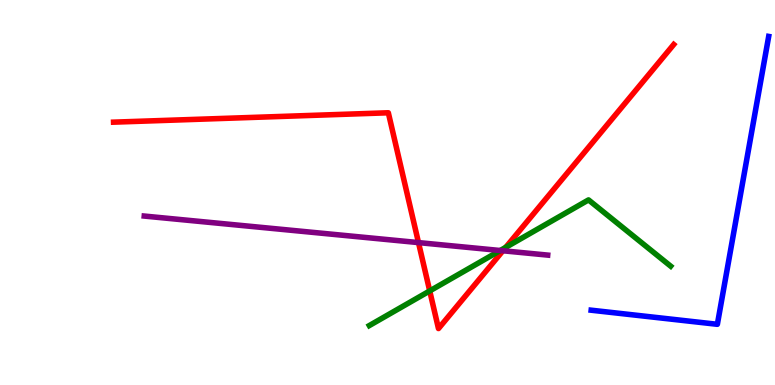[{'lines': ['blue', 'red'], 'intersections': []}, {'lines': ['green', 'red'], 'intersections': [{'x': 5.54, 'y': 2.44}, {'x': 6.53, 'y': 3.57}]}, {'lines': ['purple', 'red'], 'intersections': [{'x': 5.4, 'y': 3.7}, {'x': 6.49, 'y': 3.49}]}, {'lines': ['blue', 'green'], 'intersections': []}, {'lines': ['blue', 'purple'], 'intersections': []}, {'lines': ['green', 'purple'], 'intersections': [{'x': 6.45, 'y': 3.49}]}]